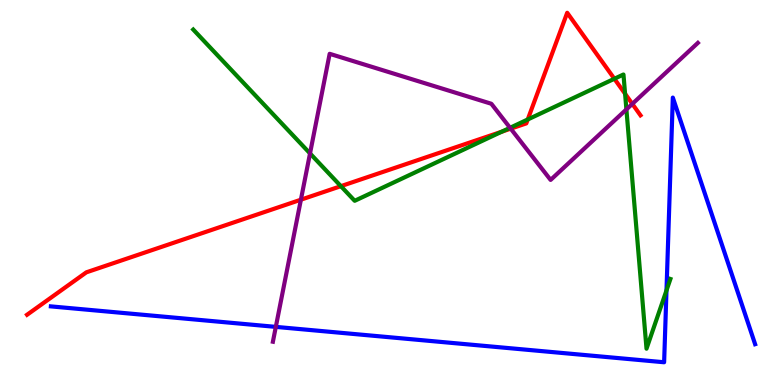[{'lines': ['blue', 'red'], 'intersections': []}, {'lines': ['green', 'red'], 'intersections': [{'x': 4.4, 'y': 5.16}, {'x': 6.47, 'y': 6.58}, {'x': 6.81, 'y': 6.9}, {'x': 7.93, 'y': 7.95}, {'x': 8.07, 'y': 7.56}]}, {'lines': ['purple', 'red'], 'intersections': [{'x': 3.88, 'y': 4.81}, {'x': 6.59, 'y': 6.66}, {'x': 8.16, 'y': 7.3}]}, {'lines': ['blue', 'green'], 'intersections': [{'x': 8.6, 'y': 2.46}]}, {'lines': ['blue', 'purple'], 'intersections': [{'x': 3.56, 'y': 1.51}]}, {'lines': ['green', 'purple'], 'intersections': [{'x': 4.0, 'y': 6.01}, {'x': 6.58, 'y': 6.68}, {'x': 8.08, 'y': 7.16}]}]